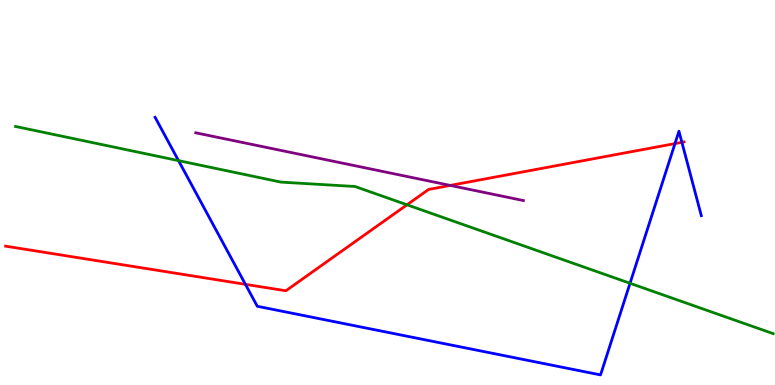[{'lines': ['blue', 'red'], 'intersections': [{'x': 3.17, 'y': 2.61}, {'x': 8.71, 'y': 6.27}, {'x': 8.8, 'y': 6.3}]}, {'lines': ['green', 'red'], 'intersections': [{'x': 5.25, 'y': 4.68}]}, {'lines': ['purple', 'red'], 'intersections': [{'x': 5.81, 'y': 5.18}]}, {'lines': ['blue', 'green'], 'intersections': [{'x': 2.3, 'y': 5.83}, {'x': 8.13, 'y': 2.64}]}, {'lines': ['blue', 'purple'], 'intersections': []}, {'lines': ['green', 'purple'], 'intersections': []}]